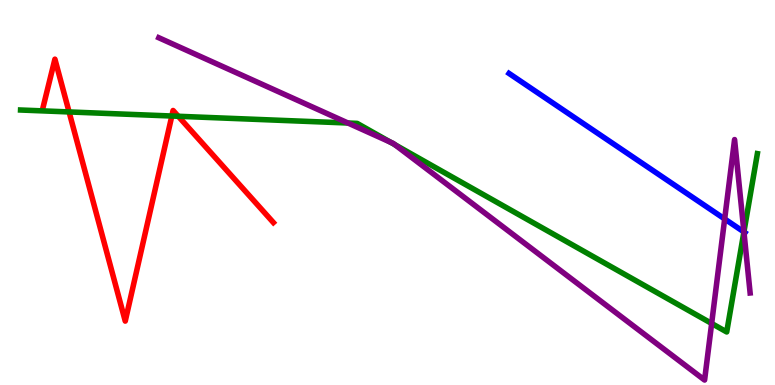[{'lines': ['blue', 'red'], 'intersections': []}, {'lines': ['green', 'red'], 'intersections': [{'x': 0.891, 'y': 7.09}, {'x': 2.22, 'y': 6.99}, {'x': 2.3, 'y': 6.98}]}, {'lines': ['purple', 'red'], 'intersections': []}, {'lines': ['blue', 'green'], 'intersections': [{'x': 9.6, 'y': 3.98}]}, {'lines': ['blue', 'purple'], 'intersections': [{'x': 9.35, 'y': 4.31}, {'x': 9.6, 'y': 3.98}]}, {'lines': ['green', 'purple'], 'intersections': [{'x': 4.49, 'y': 6.8}, {'x': 5.04, 'y': 6.31}, {'x': 5.09, 'y': 6.24}, {'x': 9.18, 'y': 1.6}, {'x': 9.6, 'y': 3.98}]}]